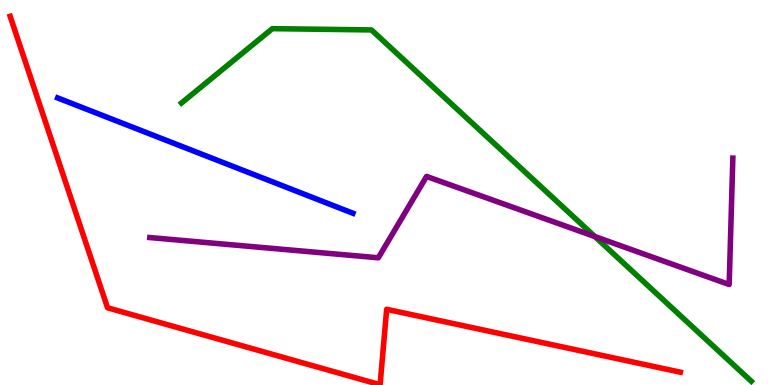[{'lines': ['blue', 'red'], 'intersections': []}, {'lines': ['green', 'red'], 'intersections': []}, {'lines': ['purple', 'red'], 'intersections': []}, {'lines': ['blue', 'green'], 'intersections': []}, {'lines': ['blue', 'purple'], 'intersections': []}, {'lines': ['green', 'purple'], 'intersections': [{'x': 7.68, 'y': 3.86}]}]